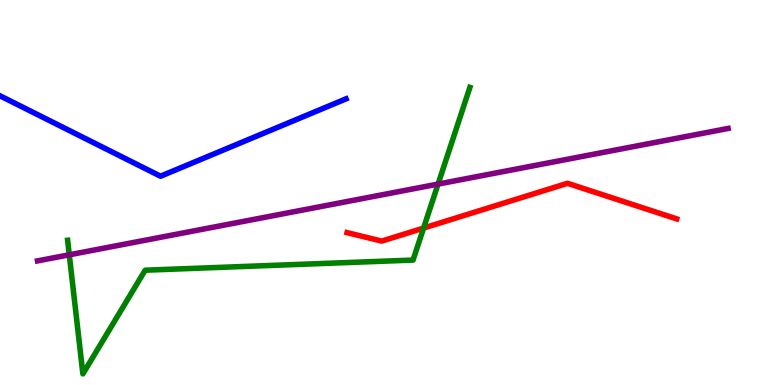[{'lines': ['blue', 'red'], 'intersections': []}, {'lines': ['green', 'red'], 'intersections': [{'x': 5.47, 'y': 4.08}]}, {'lines': ['purple', 'red'], 'intersections': []}, {'lines': ['blue', 'green'], 'intersections': []}, {'lines': ['blue', 'purple'], 'intersections': []}, {'lines': ['green', 'purple'], 'intersections': [{'x': 0.894, 'y': 3.38}, {'x': 5.65, 'y': 5.22}]}]